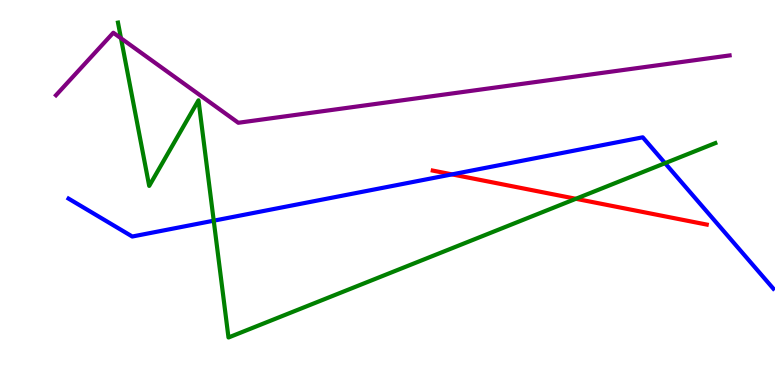[{'lines': ['blue', 'red'], 'intersections': [{'x': 5.83, 'y': 5.47}]}, {'lines': ['green', 'red'], 'intersections': [{'x': 7.43, 'y': 4.84}]}, {'lines': ['purple', 'red'], 'intersections': []}, {'lines': ['blue', 'green'], 'intersections': [{'x': 2.76, 'y': 4.27}, {'x': 8.58, 'y': 5.76}]}, {'lines': ['blue', 'purple'], 'intersections': []}, {'lines': ['green', 'purple'], 'intersections': [{'x': 1.56, 'y': 9.01}]}]